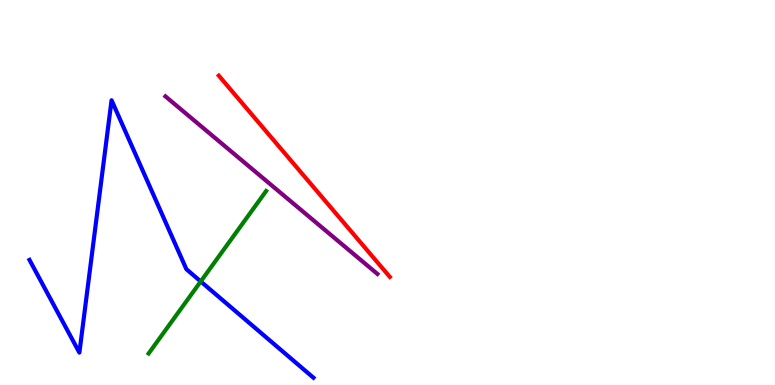[{'lines': ['blue', 'red'], 'intersections': []}, {'lines': ['green', 'red'], 'intersections': []}, {'lines': ['purple', 'red'], 'intersections': []}, {'lines': ['blue', 'green'], 'intersections': [{'x': 2.59, 'y': 2.69}]}, {'lines': ['blue', 'purple'], 'intersections': []}, {'lines': ['green', 'purple'], 'intersections': []}]